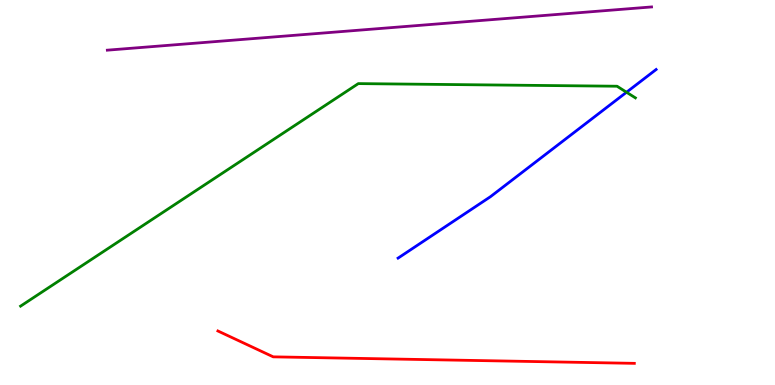[{'lines': ['blue', 'red'], 'intersections': []}, {'lines': ['green', 'red'], 'intersections': []}, {'lines': ['purple', 'red'], 'intersections': []}, {'lines': ['blue', 'green'], 'intersections': [{'x': 8.08, 'y': 7.6}]}, {'lines': ['blue', 'purple'], 'intersections': []}, {'lines': ['green', 'purple'], 'intersections': []}]